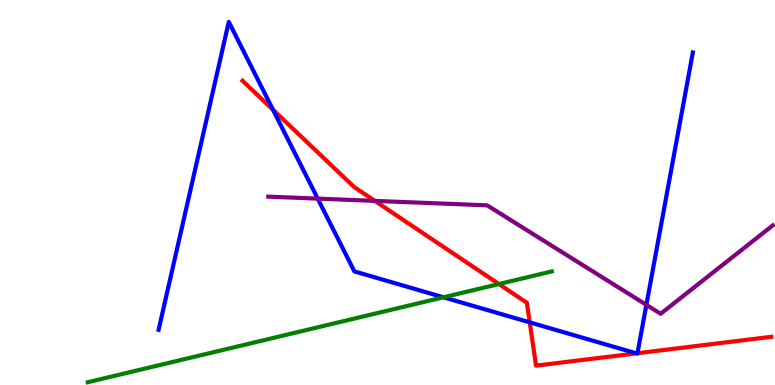[{'lines': ['blue', 'red'], 'intersections': [{'x': 3.52, 'y': 7.15}, {'x': 6.84, 'y': 1.63}, {'x': 8.21, 'y': 0.822}, {'x': 8.23, 'y': 0.826}]}, {'lines': ['green', 'red'], 'intersections': [{'x': 6.44, 'y': 2.62}]}, {'lines': ['purple', 'red'], 'intersections': [{'x': 4.84, 'y': 4.78}]}, {'lines': ['blue', 'green'], 'intersections': [{'x': 5.72, 'y': 2.28}]}, {'lines': ['blue', 'purple'], 'intersections': [{'x': 4.1, 'y': 4.84}, {'x': 8.34, 'y': 2.08}]}, {'lines': ['green', 'purple'], 'intersections': []}]